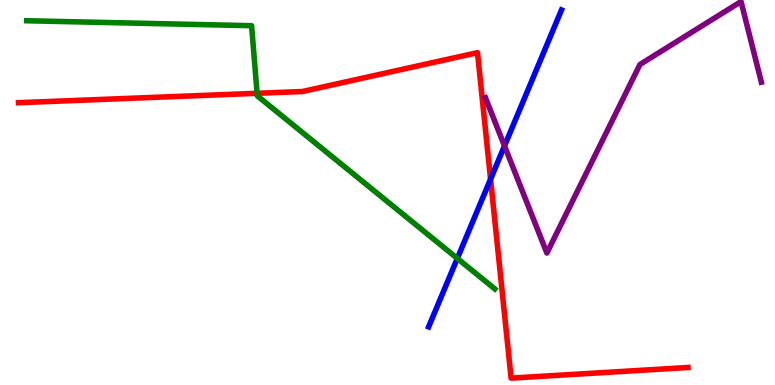[{'lines': ['blue', 'red'], 'intersections': [{'x': 6.33, 'y': 5.35}]}, {'lines': ['green', 'red'], 'intersections': [{'x': 3.32, 'y': 7.58}]}, {'lines': ['purple', 'red'], 'intersections': []}, {'lines': ['blue', 'green'], 'intersections': [{'x': 5.9, 'y': 3.29}]}, {'lines': ['blue', 'purple'], 'intersections': [{'x': 6.51, 'y': 6.21}]}, {'lines': ['green', 'purple'], 'intersections': []}]